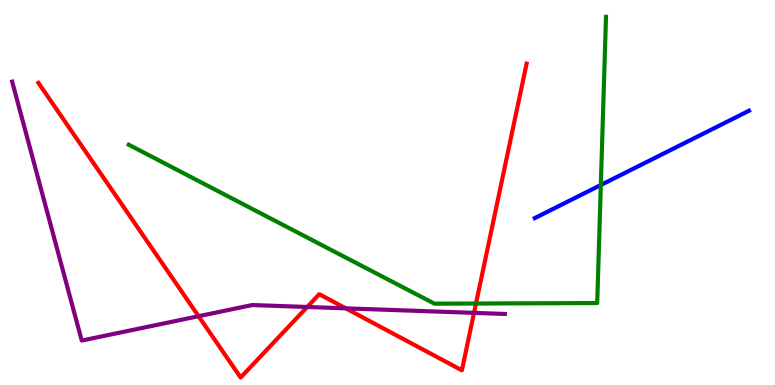[{'lines': ['blue', 'red'], 'intersections': []}, {'lines': ['green', 'red'], 'intersections': [{'x': 6.14, 'y': 2.12}]}, {'lines': ['purple', 'red'], 'intersections': [{'x': 2.56, 'y': 1.79}, {'x': 3.96, 'y': 2.03}, {'x': 4.46, 'y': 1.99}, {'x': 6.12, 'y': 1.87}]}, {'lines': ['blue', 'green'], 'intersections': [{'x': 7.75, 'y': 5.19}]}, {'lines': ['blue', 'purple'], 'intersections': []}, {'lines': ['green', 'purple'], 'intersections': []}]